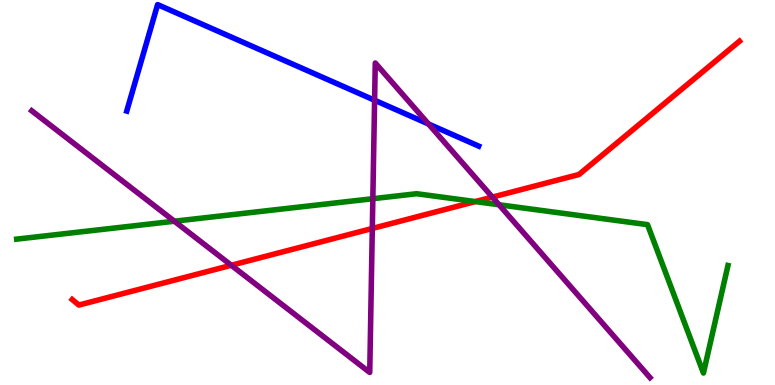[{'lines': ['blue', 'red'], 'intersections': []}, {'lines': ['green', 'red'], 'intersections': [{'x': 6.13, 'y': 4.76}]}, {'lines': ['purple', 'red'], 'intersections': [{'x': 2.98, 'y': 3.11}, {'x': 4.8, 'y': 4.07}, {'x': 6.35, 'y': 4.88}]}, {'lines': ['blue', 'green'], 'intersections': []}, {'lines': ['blue', 'purple'], 'intersections': [{'x': 4.83, 'y': 7.4}, {'x': 5.53, 'y': 6.78}]}, {'lines': ['green', 'purple'], 'intersections': [{'x': 2.25, 'y': 4.25}, {'x': 4.81, 'y': 4.84}, {'x': 6.44, 'y': 4.68}]}]